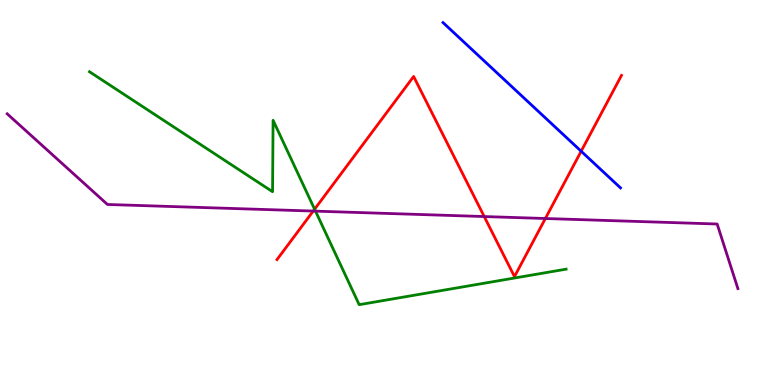[{'lines': ['blue', 'red'], 'intersections': [{'x': 7.5, 'y': 6.07}]}, {'lines': ['green', 'red'], 'intersections': [{'x': 4.06, 'y': 4.57}]}, {'lines': ['purple', 'red'], 'intersections': [{'x': 4.04, 'y': 4.52}, {'x': 6.25, 'y': 4.38}, {'x': 7.04, 'y': 4.32}]}, {'lines': ['blue', 'green'], 'intersections': []}, {'lines': ['blue', 'purple'], 'intersections': []}, {'lines': ['green', 'purple'], 'intersections': [{'x': 4.07, 'y': 4.52}]}]